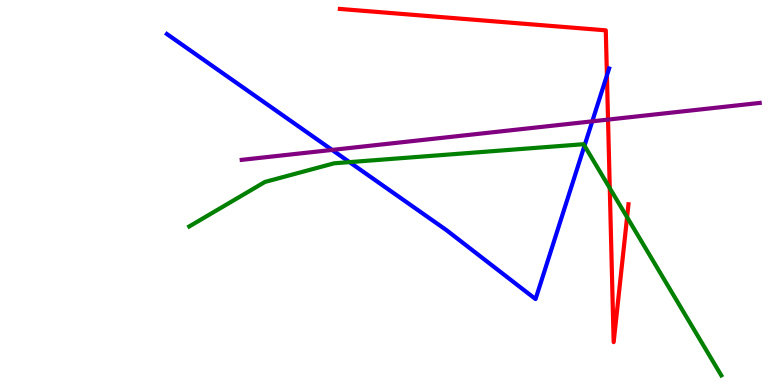[{'lines': ['blue', 'red'], 'intersections': [{'x': 7.83, 'y': 8.04}]}, {'lines': ['green', 'red'], 'intersections': [{'x': 7.87, 'y': 5.11}, {'x': 8.09, 'y': 4.36}]}, {'lines': ['purple', 'red'], 'intersections': [{'x': 7.85, 'y': 6.89}]}, {'lines': ['blue', 'green'], 'intersections': [{'x': 4.51, 'y': 5.79}, {'x': 7.54, 'y': 6.22}]}, {'lines': ['blue', 'purple'], 'intersections': [{'x': 4.29, 'y': 6.11}, {'x': 7.64, 'y': 6.85}]}, {'lines': ['green', 'purple'], 'intersections': []}]